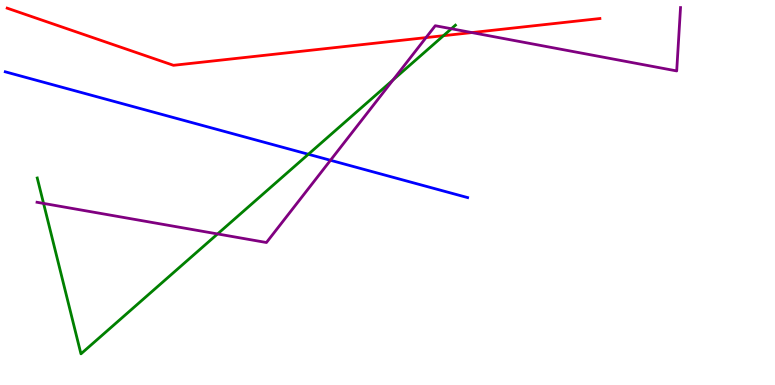[{'lines': ['blue', 'red'], 'intersections': []}, {'lines': ['green', 'red'], 'intersections': [{'x': 5.72, 'y': 9.07}]}, {'lines': ['purple', 'red'], 'intersections': [{'x': 5.5, 'y': 9.02}, {'x': 6.09, 'y': 9.15}]}, {'lines': ['blue', 'green'], 'intersections': [{'x': 3.98, 'y': 5.99}]}, {'lines': ['blue', 'purple'], 'intersections': [{'x': 4.26, 'y': 5.84}]}, {'lines': ['green', 'purple'], 'intersections': [{'x': 0.562, 'y': 4.72}, {'x': 2.81, 'y': 3.92}, {'x': 5.07, 'y': 7.92}, {'x': 5.82, 'y': 9.25}]}]